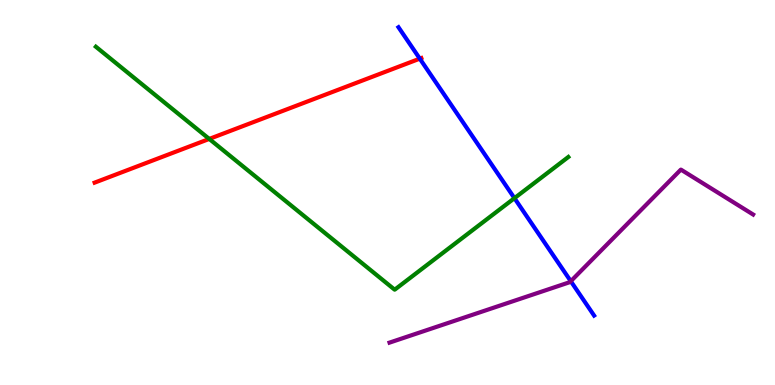[{'lines': ['blue', 'red'], 'intersections': [{'x': 5.42, 'y': 8.48}]}, {'lines': ['green', 'red'], 'intersections': [{'x': 2.7, 'y': 6.39}]}, {'lines': ['purple', 'red'], 'intersections': []}, {'lines': ['blue', 'green'], 'intersections': [{'x': 6.64, 'y': 4.85}]}, {'lines': ['blue', 'purple'], 'intersections': [{'x': 7.37, 'y': 2.7}]}, {'lines': ['green', 'purple'], 'intersections': []}]